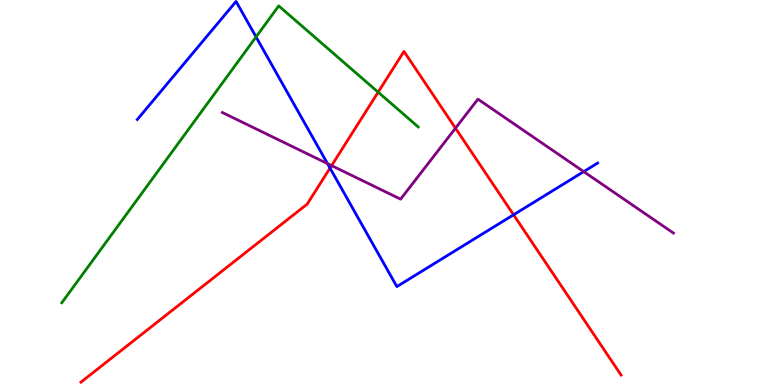[{'lines': ['blue', 'red'], 'intersections': [{'x': 4.26, 'y': 5.63}, {'x': 6.63, 'y': 4.42}]}, {'lines': ['green', 'red'], 'intersections': [{'x': 4.88, 'y': 7.61}]}, {'lines': ['purple', 'red'], 'intersections': [{'x': 4.28, 'y': 5.7}, {'x': 5.88, 'y': 6.67}]}, {'lines': ['blue', 'green'], 'intersections': [{'x': 3.3, 'y': 9.04}]}, {'lines': ['blue', 'purple'], 'intersections': [{'x': 4.23, 'y': 5.75}, {'x': 7.53, 'y': 5.54}]}, {'lines': ['green', 'purple'], 'intersections': []}]